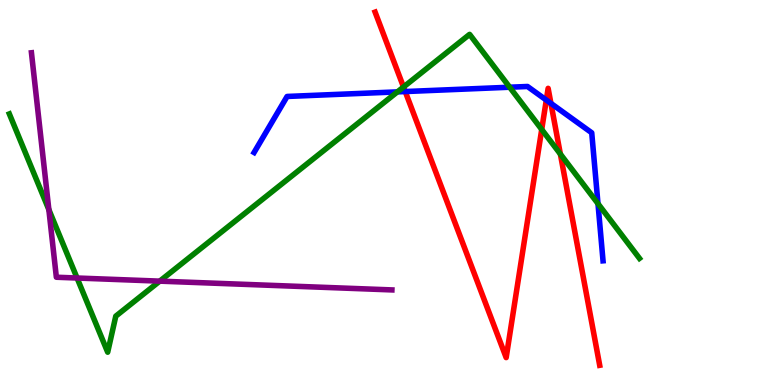[{'lines': ['blue', 'red'], 'intersections': [{'x': 5.23, 'y': 7.62}, {'x': 7.05, 'y': 7.4}, {'x': 7.11, 'y': 7.31}]}, {'lines': ['green', 'red'], 'intersections': [{'x': 5.21, 'y': 7.74}, {'x': 6.99, 'y': 6.64}, {'x': 7.23, 'y': 6.0}]}, {'lines': ['purple', 'red'], 'intersections': []}, {'lines': ['blue', 'green'], 'intersections': [{'x': 5.13, 'y': 7.61}, {'x': 6.58, 'y': 7.73}, {'x': 7.72, 'y': 4.71}]}, {'lines': ['blue', 'purple'], 'intersections': []}, {'lines': ['green', 'purple'], 'intersections': [{'x': 0.63, 'y': 4.55}, {'x': 0.995, 'y': 2.78}, {'x': 2.06, 'y': 2.7}]}]